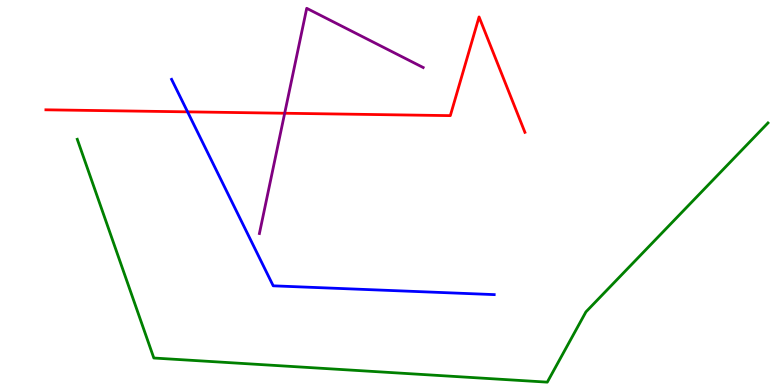[{'lines': ['blue', 'red'], 'intersections': [{'x': 2.42, 'y': 7.09}]}, {'lines': ['green', 'red'], 'intersections': []}, {'lines': ['purple', 'red'], 'intersections': [{'x': 3.67, 'y': 7.06}]}, {'lines': ['blue', 'green'], 'intersections': []}, {'lines': ['blue', 'purple'], 'intersections': []}, {'lines': ['green', 'purple'], 'intersections': []}]